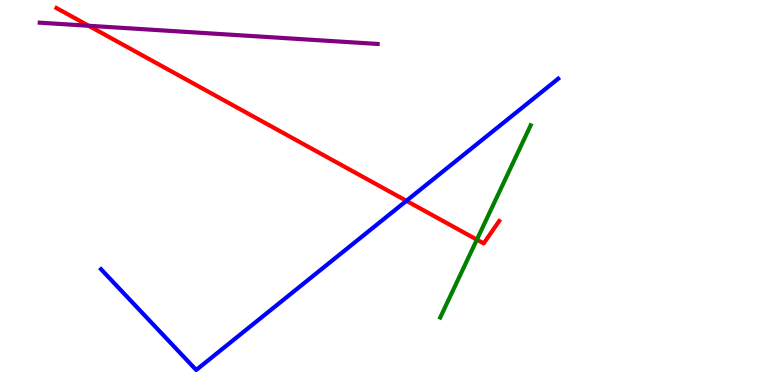[{'lines': ['blue', 'red'], 'intersections': [{'x': 5.24, 'y': 4.78}]}, {'lines': ['green', 'red'], 'intersections': [{'x': 6.15, 'y': 3.78}]}, {'lines': ['purple', 'red'], 'intersections': [{'x': 1.14, 'y': 9.33}]}, {'lines': ['blue', 'green'], 'intersections': []}, {'lines': ['blue', 'purple'], 'intersections': []}, {'lines': ['green', 'purple'], 'intersections': []}]